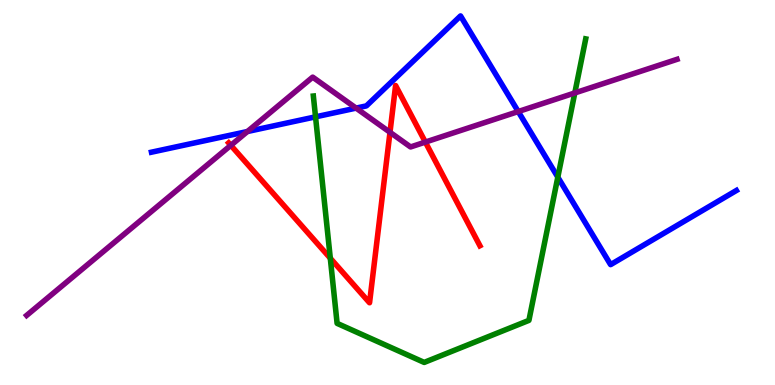[{'lines': ['blue', 'red'], 'intersections': []}, {'lines': ['green', 'red'], 'intersections': [{'x': 4.26, 'y': 3.29}]}, {'lines': ['purple', 'red'], 'intersections': [{'x': 2.98, 'y': 6.23}, {'x': 5.03, 'y': 6.56}, {'x': 5.49, 'y': 6.31}]}, {'lines': ['blue', 'green'], 'intersections': [{'x': 4.07, 'y': 6.97}, {'x': 7.2, 'y': 5.4}]}, {'lines': ['blue', 'purple'], 'intersections': [{'x': 3.19, 'y': 6.58}, {'x': 4.59, 'y': 7.19}, {'x': 6.69, 'y': 7.1}]}, {'lines': ['green', 'purple'], 'intersections': [{'x': 7.42, 'y': 7.59}]}]